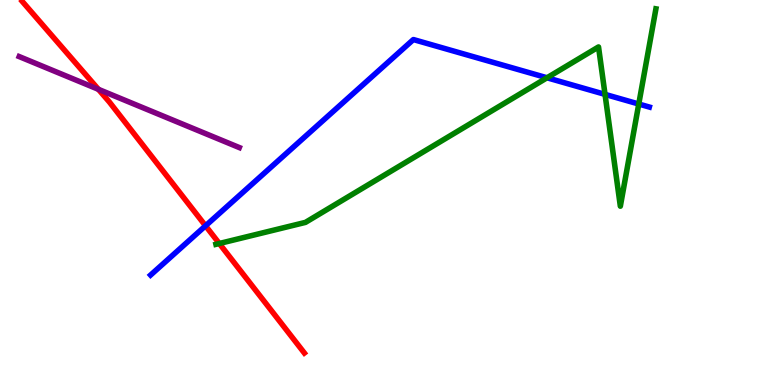[{'lines': ['blue', 'red'], 'intersections': [{'x': 2.65, 'y': 4.14}]}, {'lines': ['green', 'red'], 'intersections': [{'x': 2.83, 'y': 3.68}]}, {'lines': ['purple', 'red'], 'intersections': [{'x': 1.27, 'y': 7.68}]}, {'lines': ['blue', 'green'], 'intersections': [{'x': 7.06, 'y': 7.98}, {'x': 7.81, 'y': 7.55}, {'x': 8.24, 'y': 7.3}]}, {'lines': ['blue', 'purple'], 'intersections': []}, {'lines': ['green', 'purple'], 'intersections': []}]